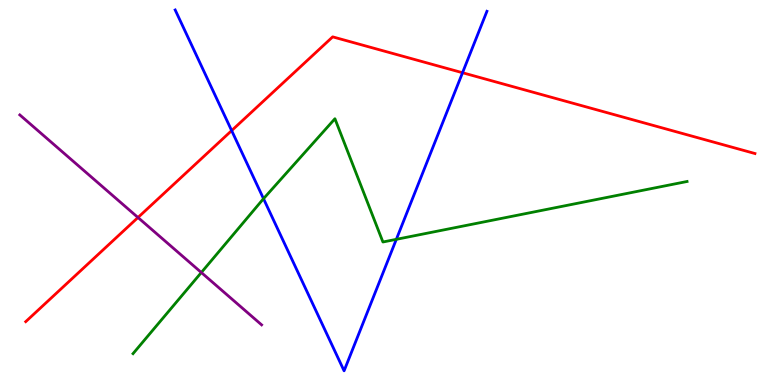[{'lines': ['blue', 'red'], 'intersections': [{'x': 2.99, 'y': 6.61}, {'x': 5.97, 'y': 8.11}]}, {'lines': ['green', 'red'], 'intersections': []}, {'lines': ['purple', 'red'], 'intersections': [{'x': 1.78, 'y': 4.35}]}, {'lines': ['blue', 'green'], 'intersections': [{'x': 3.4, 'y': 4.84}, {'x': 5.11, 'y': 3.78}]}, {'lines': ['blue', 'purple'], 'intersections': []}, {'lines': ['green', 'purple'], 'intersections': [{'x': 2.6, 'y': 2.92}]}]